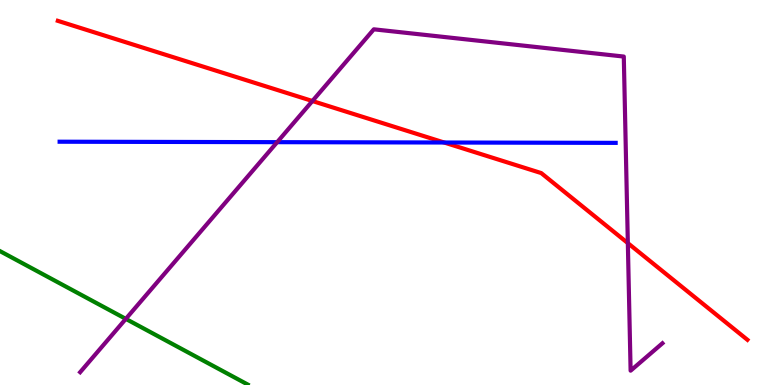[{'lines': ['blue', 'red'], 'intersections': [{'x': 5.73, 'y': 6.3}]}, {'lines': ['green', 'red'], 'intersections': []}, {'lines': ['purple', 'red'], 'intersections': [{'x': 4.03, 'y': 7.38}, {'x': 8.1, 'y': 3.69}]}, {'lines': ['blue', 'green'], 'intersections': []}, {'lines': ['blue', 'purple'], 'intersections': [{'x': 3.58, 'y': 6.31}]}, {'lines': ['green', 'purple'], 'intersections': [{'x': 1.62, 'y': 1.72}]}]